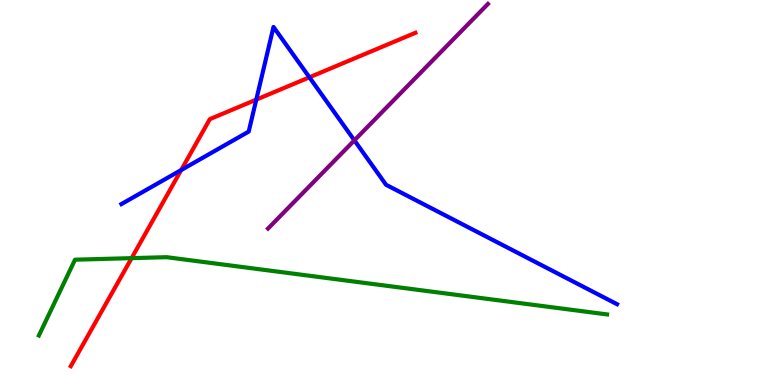[{'lines': ['blue', 'red'], 'intersections': [{'x': 2.34, 'y': 5.58}, {'x': 3.31, 'y': 7.41}, {'x': 3.99, 'y': 7.99}]}, {'lines': ['green', 'red'], 'intersections': [{'x': 1.7, 'y': 3.3}]}, {'lines': ['purple', 'red'], 'intersections': []}, {'lines': ['blue', 'green'], 'intersections': []}, {'lines': ['blue', 'purple'], 'intersections': [{'x': 4.57, 'y': 6.35}]}, {'lines': ['green', 'purple'], 'intersections': []}]